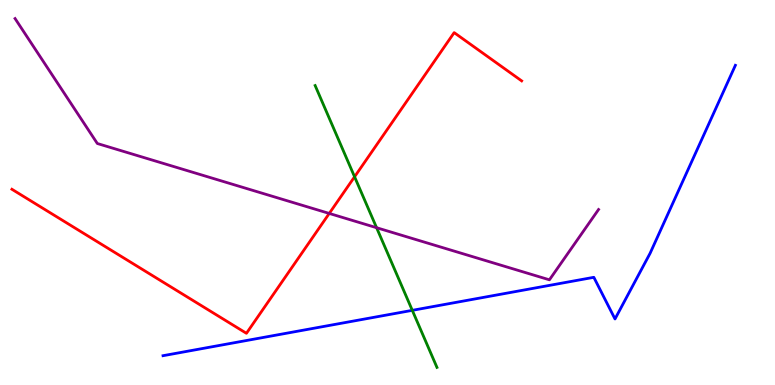[{'lines': ['blue', 'red'], 'intersections': []}, {'lines': ['green', 'red'], 'intersections': [{'x': 4.58, 'y': 5.41}]}, {'lines': ['purple', 'red'], 'intersections': [{'x': 4.25, 'y': 4.46}]}, {'lines': ['blue', 'green'], 'intersections': [{'x': 5.32, 'y': 1.94}]}, {'lines': ['blue', 'purple'], 'intersections': []}, {'lines': ['green', 'purple'], 'intersections': [{'x': 4.86, 'y': 4.09}]}]